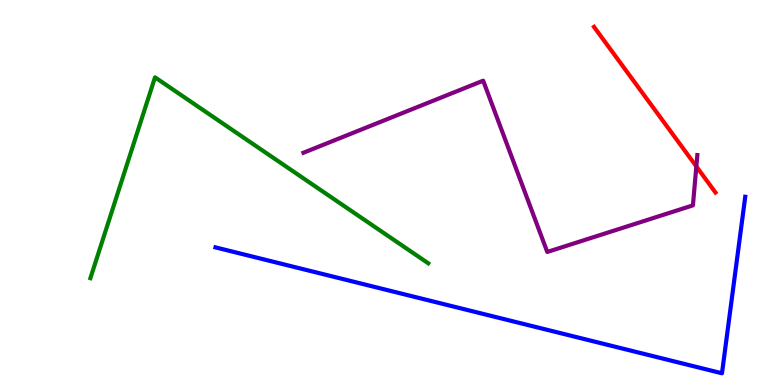[{'lines': ['blue', 'red'], 'intersections': []}, {'lines': ['green', 'red'], 'intersections': []}, {'lines': ['purple', 'red'], 'intersections': [{'x': 8.99, 'y': 5.68}]}, {'lines': ['blue', 'green'], 'intersections': []}, {'lines': ['blue', 'purple'], 'intersections': []}, {'lines': ['green', 'purple'], 'intersections': []}]